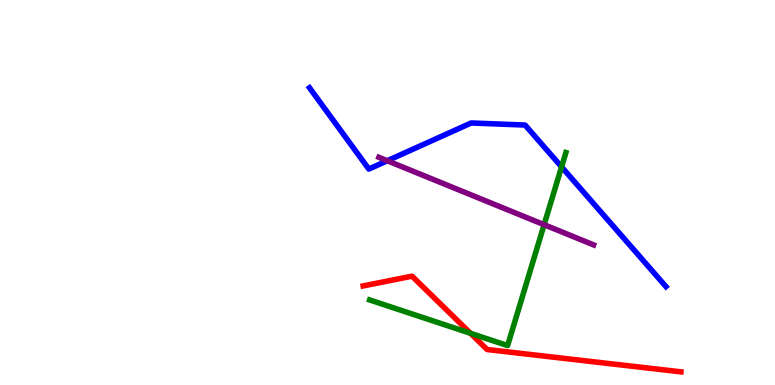[{'lines': ['blue', 'red'], 'intersections': []}, {'lines': ['green', 'red'], 'intersections': [{'x': 6.07, 'y': 1.34}]}, {'lines': ['purple', 'red'], 'intersections': []}, {'lines': ['blue', 'green'], 'intersections': [{'x': 7.25, 'y': 5.67}]}, {'lines': ['blue', 'purple'], 'intersections': [{'x': 5.0, 'y': 5.82}]}, {'lines': ['green', 'purple'], 'intersections': [{'x': 7.02, 'y': 4.16}]}]